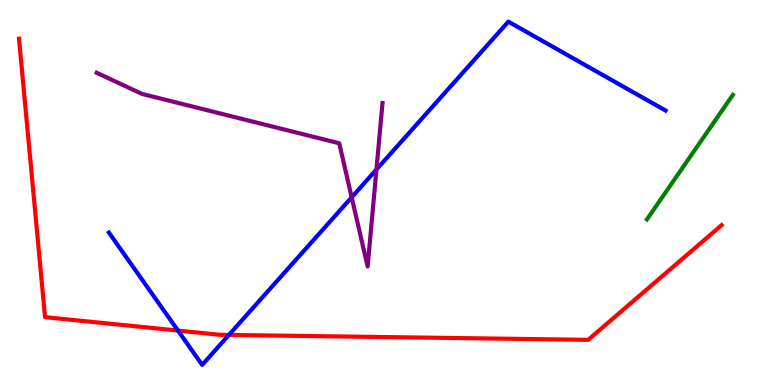[{'lines': ['blue', 'red'], 'intersections': [{'x': 2.3, 'y': 1.41}, {'x': 2.95, 'y': 1.3}]}, {'lines': ['green', 'red'], 'intersections': []}, {'lines': ['purple', 'red'], 'intersections': []}, {'lines': ['blue', 'green'], 'intersections': []}, {'lines': ['blue', 'purple'], 'intersections': [{'x': 4.54, 'y': 4.88}, {'x': 4.86, 'y': 5.6}]}, {'lines': ['green', 'purple'], 'intersections': []}]